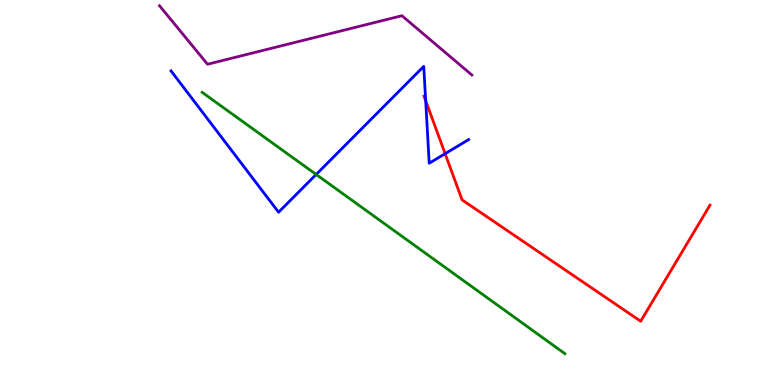[{'lines': ['blue', 'red'], 'intersections': [{'x': 5.49, 'y': 7.38}, {'x': 5.74, 'y': 6.01}]}, {'lines': ['green', 'red'], 'intersections': []}, {'lines': ['purple', 'red'], 'intersections': []}, {'lines': ['blue', 'green'], 'intersections': [{'x': 4.08, 'y': 5.47}]}, {'lines': ['blue', 'purple'], 'intersections': []}, {'lines': ['green', 'purple'], 'intersections': []}]